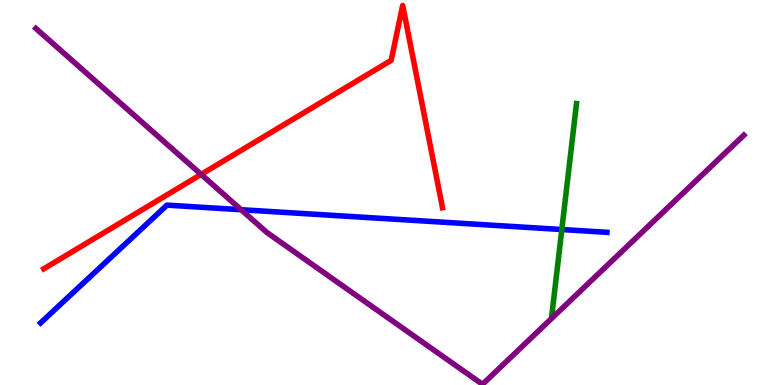[{'lines': ['blue', 'red'], 'intersections': []}, {'lines': ['green', 'red'], 'intersections': []}, {'lines': ['purple', 'red'], 'intersections': [{'x': 2.6, 'y': 5.47}]}, {'lines': ['blue', 'green'], 'intersections': [{'x': 7.25, 'y': 4.04}]}, {'lines': ['blue', 'purple'], 'intersections': [{'x': 3.11, 'y': 4.55}]}, {'lines': ['green', 'purple'], 'intersections': []}]